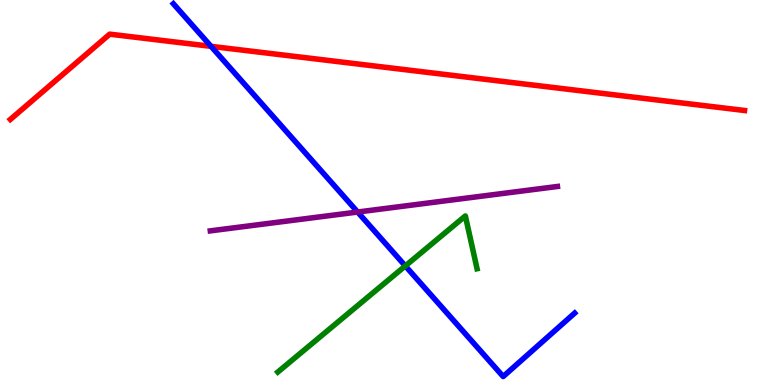[{'lines': ['blue', 'red'], 'intersections': [{'x': 2.72, 'y': 8.8}]}, {'lines': ['green', 'red'], 'intersections': []}, {'lines': ['purple', 'red'], 'intersections': []}, {'lines': ['blue', 'green'], 'intersections': [{'x': 5.23, 'y': 3.09}]}, {'lines': ['blue', 'purple'], 'intersections': [{'x': 4.61, 'y': 4.49}]}, {'lines': ['green', 'purple'], 'intersections': []}]